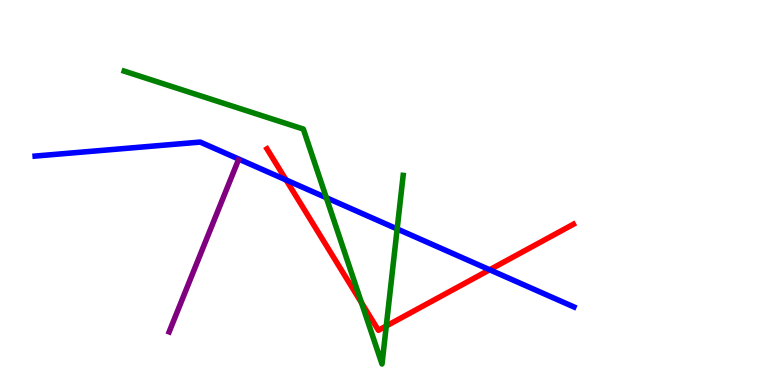[{'lines': ['blue', 'red'], 'intersections': [{'x': 3.69, 'y': 5.33}, {'x': 6.32, 'y': 2.99}]}, {'lines': ['green', 'red'], 'intersections': [{'x': 4.66, 'y': 2.14}, {'x': 4.98, 'y': 1.53}]}, {'lines': ['purple', 'red'], 'intersections': []}, {'lines': ['blue', 'green'], 'intersections': [{'x': 4.21, 'y': 4.86}, {'x': 5.12, 'y': 4.05}]}, {'lines': ['blue', 'purple'], 'intersections': []}, {'lines': ['green', 'purple'], 'intersections': []}]